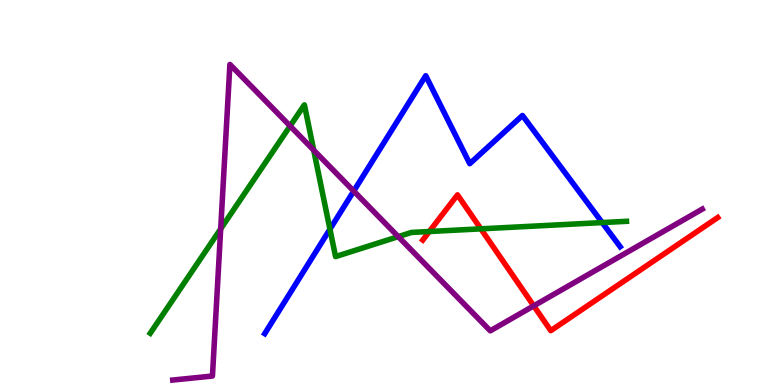[{'lines': ['blue', 'red'], 'intersections': []}, {'lines': ['green', 'red'], 'intersections': [{'x': 5.54, 'y': 3.99}, {'x': 6.2, 'y': 4.06}]}, {'lines': ['purple', 'red'], 'intersections': [{'x': 6.89, 'y': 2.06}]}, {'lines': ['blue', 'green'], 'intersections': [{'x': 4.26, 'y': 4.05}, {'x': 7.77, 'y': 4.22}]}, {'lines': ['blue', 'purple'], 'intersections': [{'x': 4.56, 'y': 5.04}]}, {'lines': ['green', 'purple'], 'intersections': [{'x': 2.85, 'y': 4.06}, {'x': 3.74, 'y': 6.73}, {'x': 4.05, 'y': 6.1}, {'x': 5.14, 'y': 3.85}]}]